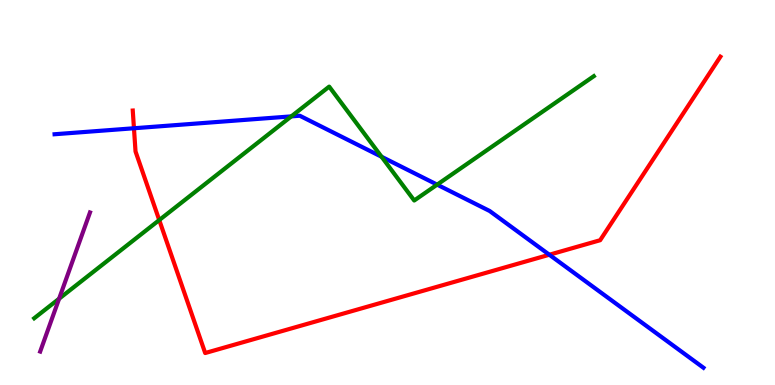[{'lines': ['blue', 'red'], 'intersections': [{'x': 1.73, 'y': 6.67}, {'x': 7.09, 'y': 3.38}]}, {'lines': ['green', 'red'], 'intersections': [{'x': 2.05, 'y': 4.28}]}, {'lines': ['purple', 'red'], 'intersections': []}, {'lines': ['blue', 'green'], 'intersections': [{'x': 3.76, 'y': 6.98}, {'x': 4.92, 'y': 5.93}, {'x': 5.64, 'y': 5.2}]}, {'lines': ['blue', 'purple'], 'intersections': []}, {'lines': ['green', 'purple'], 'intersections': [{'x': 0.763, 'y': 2.24}]}]